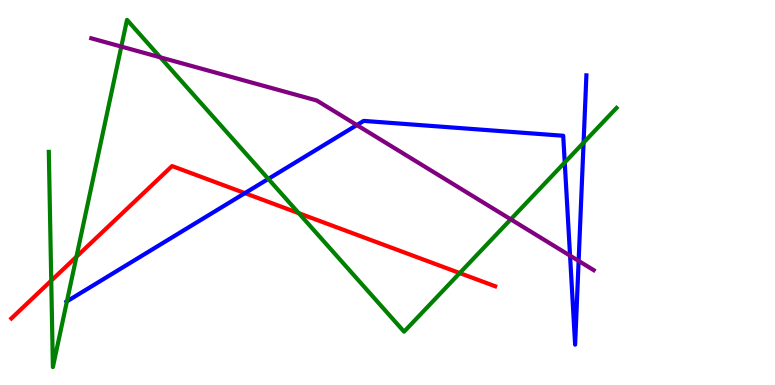[{'lines': ['blue', 'red'], 'intersections': [{'x': 3.16, 'y': 4.98}]}, {'lines': ['green', 'red'], 'intersections': [{'x': 0.661, 'y': 2.71}, {'x': 0.986, 'y': 3.33}, {'x': 3.86, 'y': 4.46}, {'x': 5.93, 'y': 2.91}]}, {'lines': ['purple', 'red'], 'intersections': []}, {'lines': ['blue', 'green'], 'intersections': [{'x': 0.863, 'y': 2.17}, {'x': 3.46, 'y': 5.35}, {'x': 7.29, 'y': 5.78}, {'x': 7.53, 'y': 6.29}]}, {'lines': ['blue', 'purple'], 'intersections': [{'x': 4.6, 'y': 6.75}, {'x': 7.36, 'y': 3.36}, {'x': 7.47, 'y': 3.22}]}, {'lines': ['green', 'purple'], 'intersections': [{'x': 1.57, 'y': 8.79}, {'x': 2.07, 'y': 8.51}, {'x': 6.59, 'y': 4.3}]}]